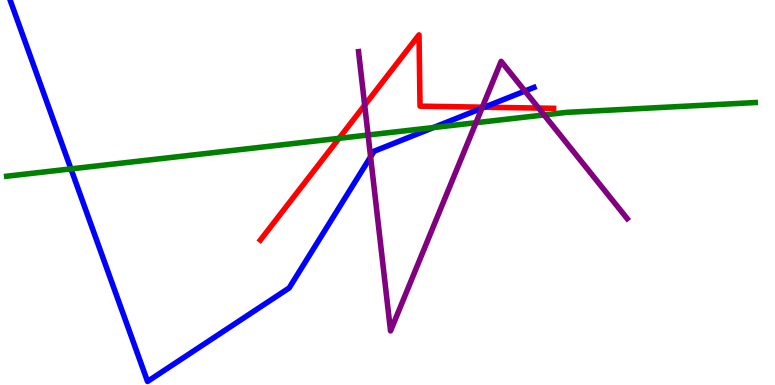[{'lines': ['blue', 'red'], 'intersections': [{'x': 6.25, 'y': 7.22}]}, {'lines': ['green', 'red'], 'intersections': [{'x': 4.37, 'y': 6.41}]}, {'lines': ['purple', 'red'], 'intersections': [{'x': 4.71, 'y': 7.27}, {'x': 6.22, 'y': 7.22}, {'x': 6.95, 'y': 7.19}]}, {'lines': ['blue', 'green'], 'intersections': [{'x': 0.915, 'y': 5.61}, {'x': 5.59, 'y': 6.69}]}, {'lines': ['blue', 'purple'], 'intersections': [{'x': 4.78, 'y': 5.93}, {'x': 6.22, 'y': 7.19}, {'x': 6.77, 'y': 7.64}]}, {'lines': ['green', 'purple'], 'intersections': [{'x': 4.75, 'y': 6.49}, {'x': 6.14, 'y': 6.81}, {'x': 7.02, 'y': 7.01}]}]